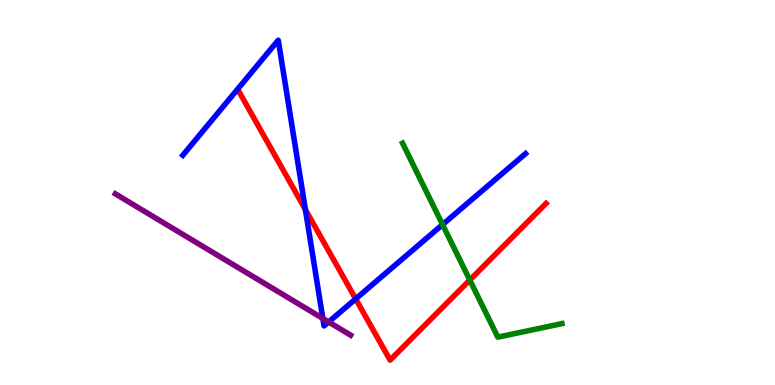[{'lines': ['blue', 'red'], 'intersections': [{'x': 3.94, 'y': 4.56}, {'x': 4.59, 'y': 2.24}]}, {'lines': ['green', 'red'], 'intersections': [{'x': 6.06, 'y': 2.73}]}, {'lines': ['purple', 'red'], 'intersections': []}, {'lines': ['blue', 'green'], 'intersections': [{'x': 5.71, 'y': 4.17}]}, {'lines': ['blue', 'purple'], 'intersections': [{'x': 4.17, 'y': 1.73}, {'x': 4.24, 'y': 1.64}]}, {'lines': ['green', 'purple'], 'intersections': []}]